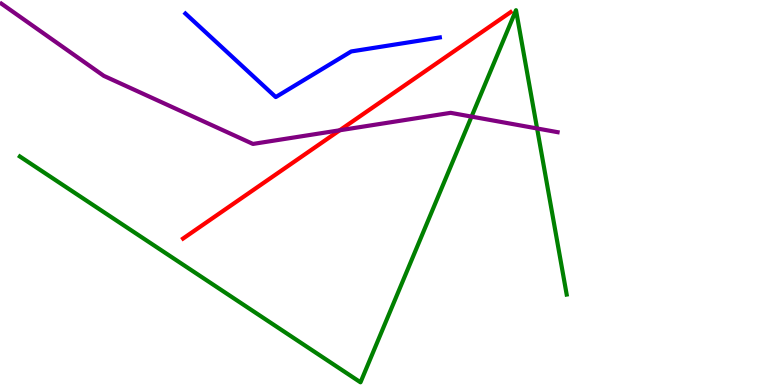[{'lines': ['blue', 'red'], 'intersections': []}, {'lines': ['green', 'red'], 'intersections': []}, {'lines': ['purple', 'red'], 'intersections': [{'x': 4.38, 'y': 6.62}]}, {'lines': ['blue', 'green'], 'intersections': []}, {'lines': ['blue', 'purple'], 'intersections': []}, {'lines': ['green', 'purple'], 'intersections': [{'x': 6.08, 'y': 6.97}, {'x': 6.93, 'y': 6.66}]}]